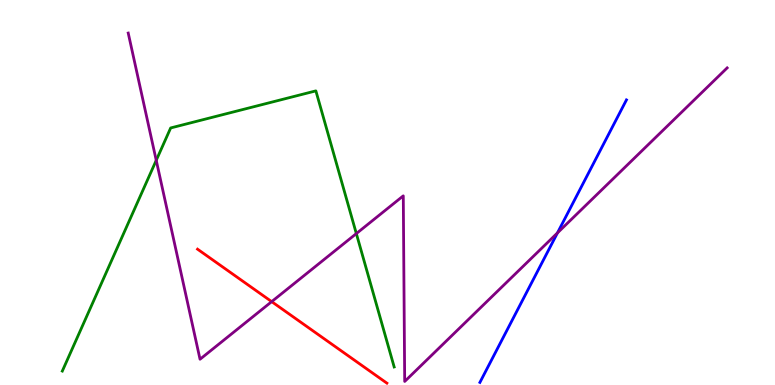[{'lines': ['blue', 'red'], 'intersections': []}, {'lines': ['green', 'red'], 'intersections': []}, {'lines': ['purple', 'red'], 'intersections': [{'x': 3.51, 'y': 2.17}]}, {'lines': ['blue', 'green'], 'intersections': []}, {'lines': ['blue', 'purple'], 'intersections': [{'x': 7.19, 'y': 3.95}]}, {'lines': ['green', 'purple'], 'intersections': [{'x': 2.02, 'y': 5.84}, {'x': 4.6, 'y': 3.93}]}]